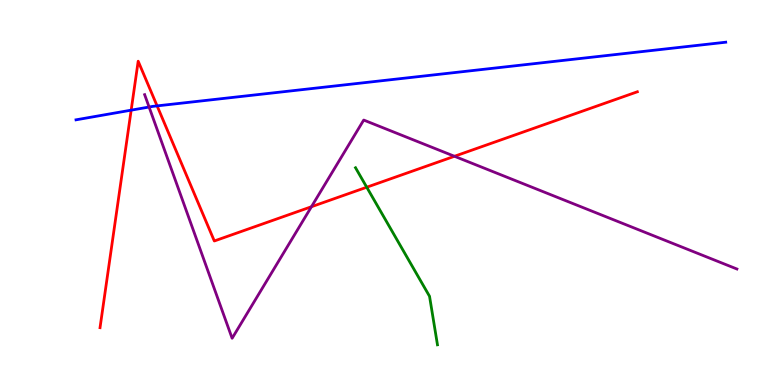[{'lines': ['blue', 'red'], 'intersections': [{'x': 1.69, 'y': 7.14}, {'x': 2.03, 'y': 7.25}]}, {'lines': ['green', 'red'], 'intersections': [{'x': 4.73, 'y': 5.14}]}, {'lines': ['purple', 'red'], 'intersections': [{'x': 4.02, 'y': 4.63}, {'x': 5.86, 'y': 5.94}]}, {'lines': ['blue', 'green'], 'intersections': []}, {'lines': ['blue', 'purple'], 'intersections': [{'x': 1.92, 'y': 7.22}]}, {'lines': ['green', 'purple'], 'intersections': []}]